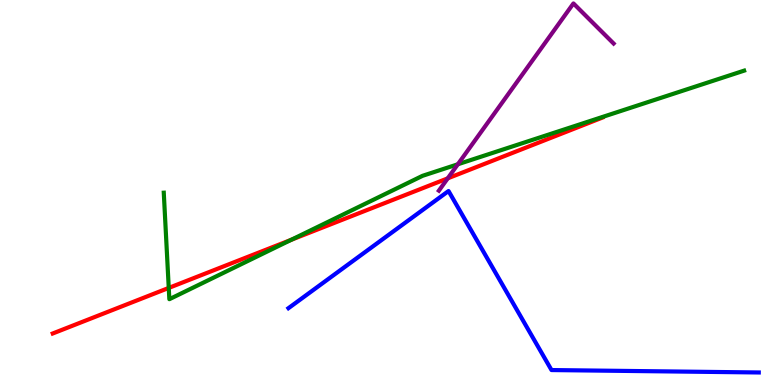[{'lines': ['blue', 'red'], 'intersections': []}, {'lines': ['green', 'red'], 'intersections': [{'x': 2.18, 'y': 2.52}, {'x': 3.76, 'y': 3.77}]}, {'lines': ['purple', 'red'], 'intersections': [{'x': 5.78, 'y': 5.37}]}, {'lines': ['blue', 'green'], 'intersections': []}, {'lines': ['blue', 'purple'], 'intersections': []}, {'lines': ['green', 'purple'], 'intersections': [{'x': 5.91, 'y': 5.73}]}]